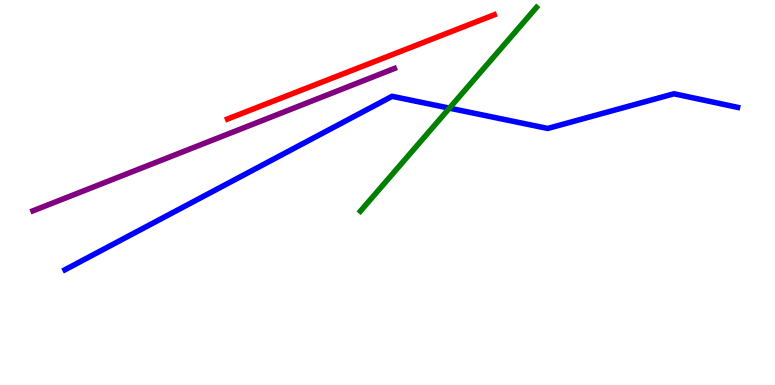[{'lines': ['blue', 'red'], 'intersections': []}, {'lines': ['green', 'red'], 'intersections': []}, {'lines': ['purple', 'red'], 'intersections': []}, {'lines': ['blue', 'green'], 'intersections': [{'x': 5.8, 'y': 7.19}]}, {'lines': ['blue', 'purple'], 'intersections': []}, {'lines': ['green', 'purple'], 'intersections': []}]